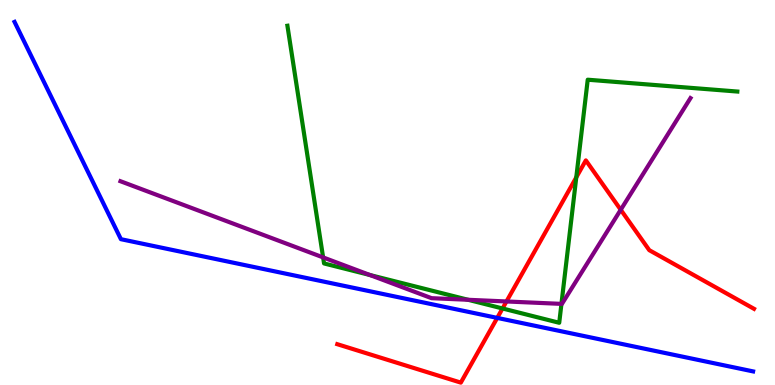[{'lines': ['blue', 'red'], 'intersections': [{'x': 6.42, 'y': 1.74}]}, {'lines': ['green', 'red'], 'intersections': [{'x': 6.48, 'y': 1.99}, {'x': 7.44, 'y': 5.39}]}, {'lines': ['purple', 'red'], 'intersections': [{'x': 6.54, 'y': 2.17}, {'x': 8.01, 'y': 4.55}]}, {'lines': ['blue', 'green'], 'intersections': []}, {'lines': ['blue', 'purple'], 'intersections': []}, {'lines': ['green', 'purple'], 'intersections': [{'x': 4.17, 'y': 3.31}, {'x': 4.77, 'y': 2.86}, {'x': 6.04, 'y': 2.21}, {'x': 7.24, 'y': 2.11}]}]